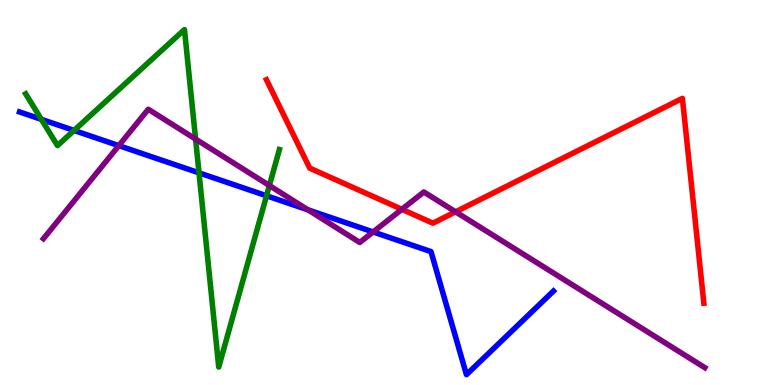[{'lines': ['blue', 'red'], 'intersections': []}, {'lines': ['green', 'red'], 'intersections': []}, {'lines': ['purple', 'red'], 'intersections': [{'x': 5.19, 'y': 4.56}, {'x': 5.88, 'y': 4.5}]}, {'lines': ['blue', 'green'], 'intersections': [{'x': 0.534, 'y': 6.9}, {'x': 0.955, 'y': 6.61}, {'x': 2.57, 'y': 5.51}, {'x': 3.44, 'y': 4.92}]}, {'lines': ['blue', 'purple'], 'intersections': [{'x': 1.53, 'y': 6.22}, {'x': 3.97, 'y': 4.55}, {'x': 4.81, 'y': 3.98}]}, {'lines': ['green', 'purple'], 'intersections': [{'x': 2.52, 'y': 6.39}, {'x': 3.48, 'y': 5.18}]}]